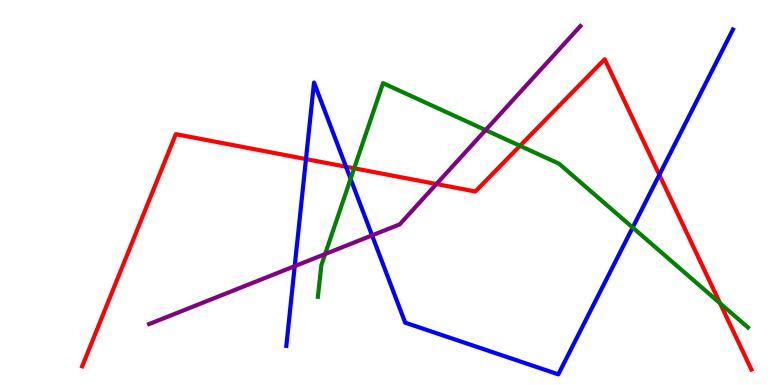[{'lines': ['blue', 'red'], 'intersections': [{'x': 3.95, 'y': 5.87}, {'x': 4.46, 'y': 5.67}, {'x': 8.51, 'y': 5.46}]}, {'lines': ['green', 'red'], 'intersections': [{'x': 4.57, 'y': 5.63}, {'x': 6.71, 'y': 6.21}, {'x': 9.29, 'y': 2.12}]}, {'lines': ['purple', 'red'], 'intersections': [{'x': 5.63, 'y': 5.22}]}, {'lines': ['blue', 'green'], 'intersections': [{'x': 4.52, 'y': 5.35}, {'x': 8.16, 'y': 4.09}]}, {'lines': ['blue', 'purple'], 'intersections': [{'x': 3.8, 'y': 3.09}, {'x': 4.8, 'y': 3.89}]}, {'lines': ['green', 'purple'], 'intersections': [{'x': 4.2, 'y': 3.4}, {'x': 6.27, 'y': 6.62}]}]